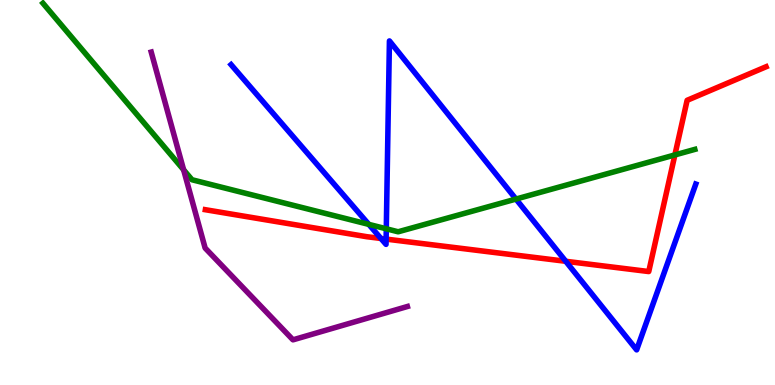[{'lines': ['blue', 'red'], 'intersections': [{'x': 4.92, 'y': 3.81}, {'x': 4.98, 'y': 3.79}, {'x': 7.3, 'y': 3.21}]}, {'lines': ['green', 'red'], 'intersections': [{'x': 8.71, 'y': 5.98}]}, {'lines': ['purple', 'red'], 'intersections': []}, {'lines': ['blue', 'green'], 'intersections': [{'x': 4.76, 'y': 4.17}, {'x': 4.98, 'y': 4.06}, {'x': 6.66, 'y': 4.83}]}, {'lines': ['blue', 'purple'], 'intersections': []}, {'lines': ['green', 'purple'], 'intersections': [{'x': 2.37, 'y': 5.59}]}]